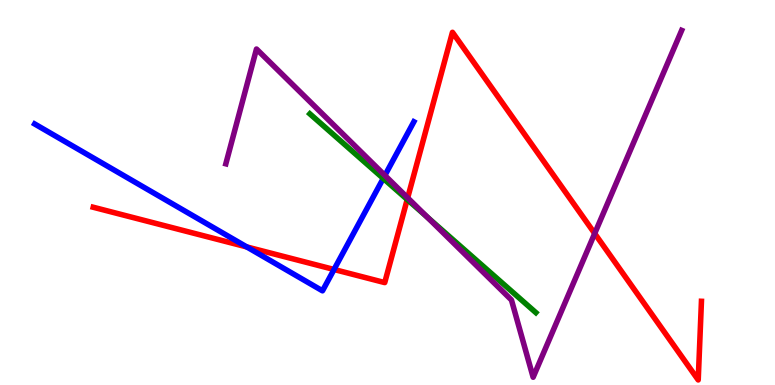[{'lines': ['blue', 'red'], 'intersections': [{'x': 3.18, 'y': 3.59}, {'x': 4.31, 'y': 3.0}]}, {'lines': ['green', 'red'], 'intersections': [{'x': 5.25, 'y': 4.82}]}, {'lines': ['purple', 'red'], 'intersections': [{'x': 5.26, 'y': 4.86}, {'x': 7.67, 'y': 3.94}]}, {'lines': ['blue', 'green'], 'intersections': [{'x': 4.95, 'y': 5.37}]}, {'lines': ['blue', 'purple'], 'intersections': [{'x': 4.97, 'y': 5.44}]}, {'lines': ['green', 'purple'], 'intersections': [{'x': 5.51, 'y': 4.36}]}]